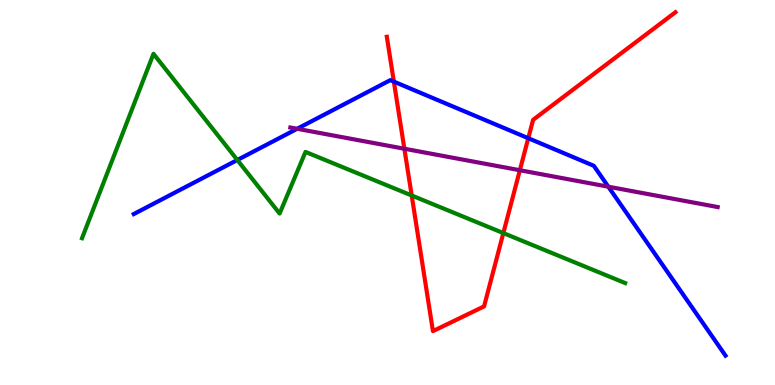[{'lines': ['blue', 'red'], 'intersections': [{'x': 5.08, 'y': 7.88}, {'x': 6.82, 'y': 6.41}]}, {'lines': ['green', 'red'], 'intersections': [{'x': 5.31, 'y': 4.92}, {'x': 6.49, 'y': 3.95}]}, {'lines': ['purple', 'red'], 'intersections': [{'x': 5.22, 'y': 6.14}, {'x': 6.71, 'y': 5.58}]}, {'lines': ['blue', 'green'], 'intersections': [{'x': 3.06, 'y': 5.84}]}, {'lines': ['blue', 'purple'], 'intersections': [{'x': 3.83, 'y': 6.66}, {'x': 7.85, 'y': 5.15}]}, {'lines': ['green', 'purple'], 'intersections': []}]